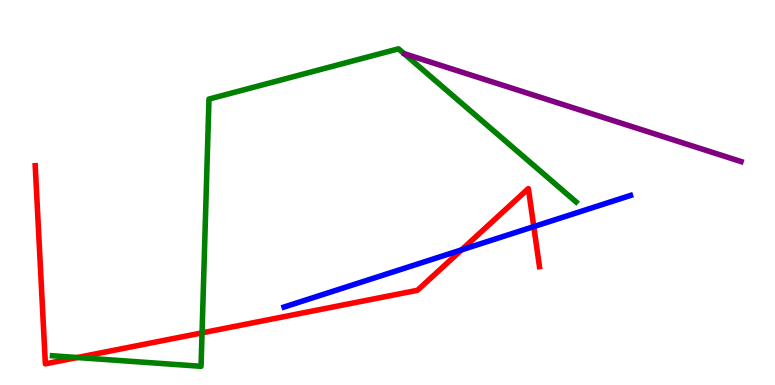[{'lines': ['blue', 'red'], 'intersections': [{'x': 5.96, 'y': 3.51}, {'x': 6.89, 'y': 4.11}]}, {'lines': ['green', 'red'], 'intersections': [{'x': 0.997, 'y': 0.714}, {'x': 2.61, 'y': 1.35}]}, {'lines': ['purple', 'red'], 'intersections': []}, {'lines': ['blue', 'green'], 'intersections': []}, {'lines': ['blue', 'purple'], 'intersections': []}, {'lines': ['green', 'purple'], 'intersections': []}]